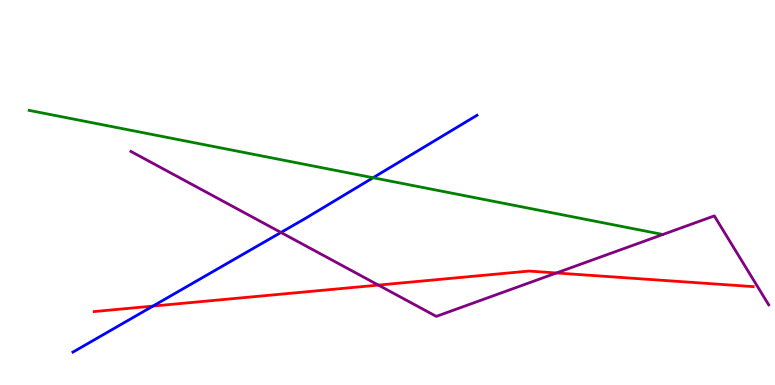[{'lines': ['blue', 'red'], 'intersections': [{'x': 1.97, 'y': 2.05}]}, {'lines': ['green', 'red'], 'intersections': []}, {'lines': ['purple', 'red'], 'intersections': [{'x': 4.88, 'y': 2.59}, {'x': 7.18, 'y': 2.91}]}, {'lines': ['blue', 'green'], 'intersections': [{'x': 4.81, 'y': 5.38}]}, {'lines': ['blue', 'purple'], 'intersections': [{'x': 3.63, 'y': 3.96}]}, {'lines': ['green', 'purple'], 'intersections': []}]